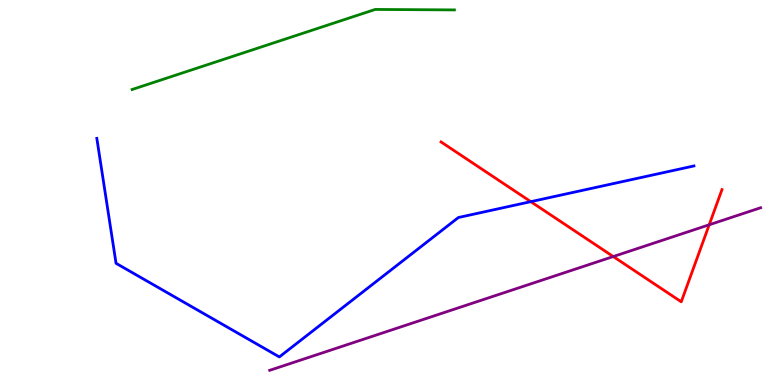[{'lines': ['blue', 'red'], 'intersections': [{'x': 6.85, 'y': 4.76}]}, {'lines': ['green', 'red'], 'intersections': []}, {'lines': ['purple', 'red'], 'intersections': [{'x': 7.91, 'y': 3.34}, {'x': 9.15, 'y': 4.16}]}, {'lines': ['blue', 'green'], 'intersections': []}, {'lines': ['blue', 'purple'], 'intersections': []}, {'lines': ['green', 'purple'], 'intersections': []}]